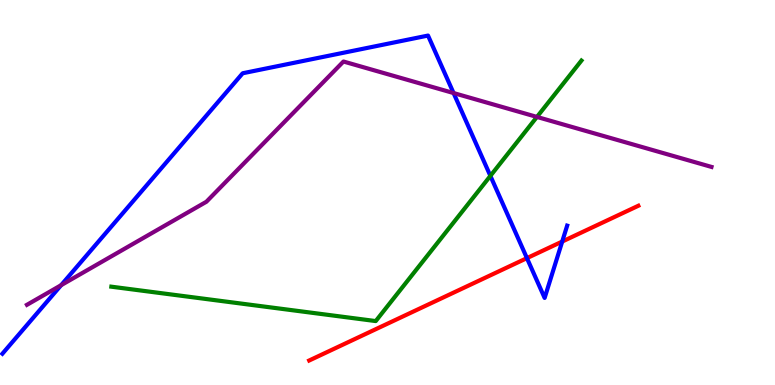[{'lines': ['blue', 'red'], 'intersections': [{'x': 6.8, 'y': 3.3}, {'x': 7.25, 'y': 3.73}]}, {'lines': ['green', 'red'], 'intersections': []}, {'lines': ['purple', 'red'], 'intersections': []}, {'lines': ['blue', 'green'], 'intersections': [{'x': 6.33, 'y': 5.43}]}, {'lines': ['blue', 'purple'], 'intersections': [{'x': 0.788, 'y': 2.59}, {'x': 5.85, 'y': 7.58}]}, {'lines': ['green', 'purple'], 'intersections': [{'x': 6.93, 'y': 6.96}]}]